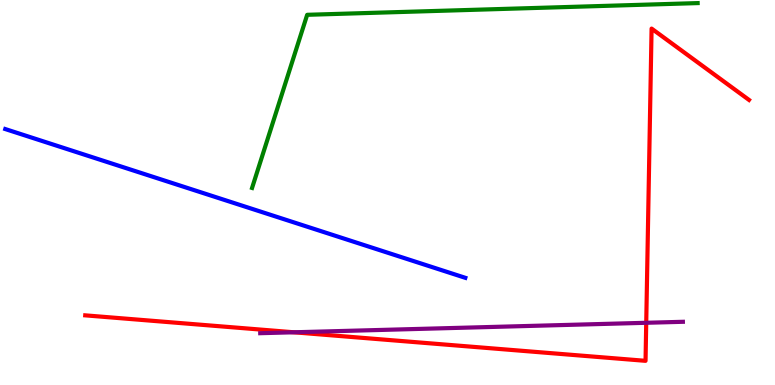[{'lines': ['blue', 'red'], 'intersections': []}, {'lines': ['green', 'red'], 'intersections': []}, {'lines': ['purple', 'red'], 'intersections': [{'x': 3.79, 'y': 1.37}, {'x': 8.34, 'y': 1.62}]}, {'lines': ['blue', 'green'], 'intersections': []}, {'lines': ['blue', 'purple'], 'intersections': []}, {'lines': ['green', 'purple'], 'intersections': []}]